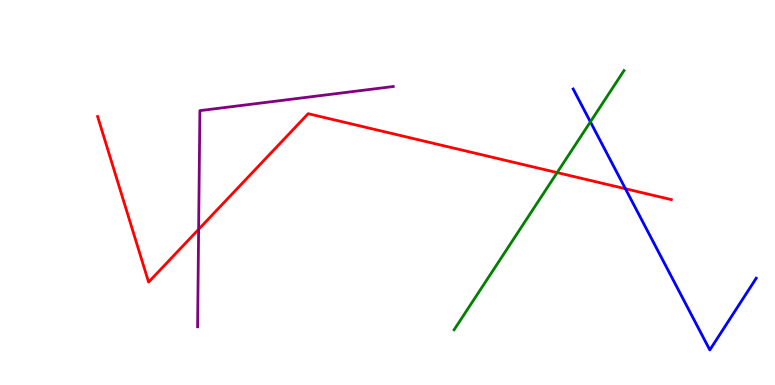[{'lines': ['blue', 'red'], 'intersections': [{'x': 8.07, 'y': 5.1}]}, {'lines': ['green', 'red'], 'intersections': [{'x': 7.19, 'y': 5.52}]}, {'lines': ['purple', 'red'], 'intersections': [{'x': 2.56, 'y': 4.04}]}, {'lines': ['blue', 'green'], 'intersections': [{'x': 7.62, 'y': 6.83}]}, {'lines': ['blue', 'purple'], 'intersections': []}, {'lines': ['green', 'purple'], 'intersections': []}]